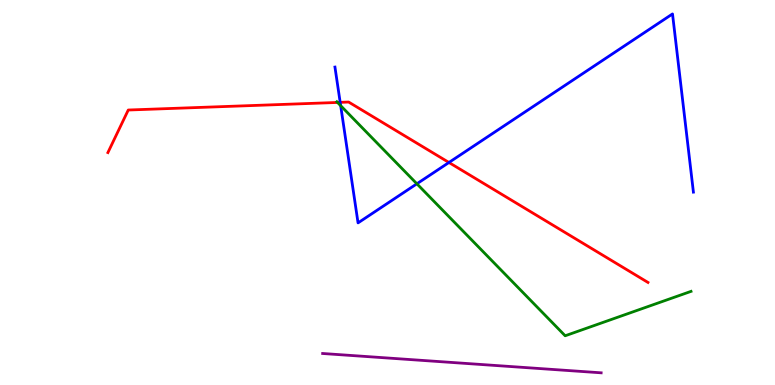[{'lines': ['blue', 'red'], 'intersections': [{'x': 4.39, 'y': 7.34}, {'x': 5.79, 'y': 5.78}]}, {'lines': ['green', 'red'], 'intersections': [{'x': 4.36, 'y': 7.34}]}, {'lines': ['purple', 'red'], 'intersections': []}, {'lines': ['blue', 'green'], 'intersections': [{'x': 4.4, 'y': 7.26}, {'x': 5.38, 'y': 5.23}]}, {'lines': ['blue', 'purple'], 'intersections': []}, {'lines': ['green', 'purple'], 'intersections': []}]